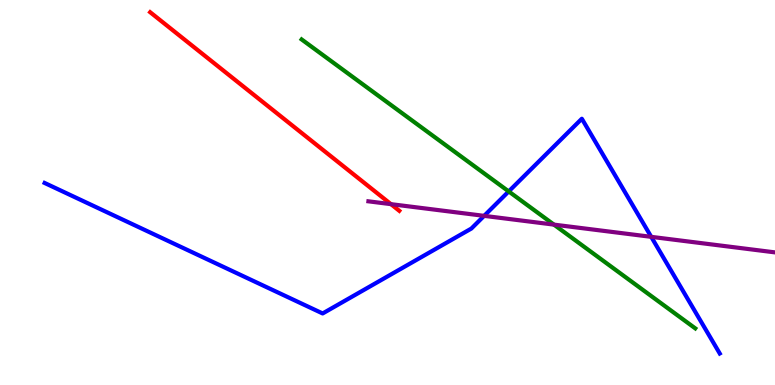[{'lines': ['blue', 'red'], 'intersections': []}, {'lines': ['green', 'red'], 'intersections': []}, {'lines': ['purple', 'red'], 'intersections': [{'x': 5.04, 'y': 4.7}]}, {'lines': ['blue', 'green'], 'intersections': [{'x': 6.56, 'y': 5.03}]}, {'lines': ['blue', 'purple'], 'intersections': [{'x': 6.25, 'y': 4.39}, {'x': 8.4, 'y': 3.85}]}, {'lines': ['green', 'purple'], 'intersections': [{'x': 7.15, 'y': 4.17}]}]